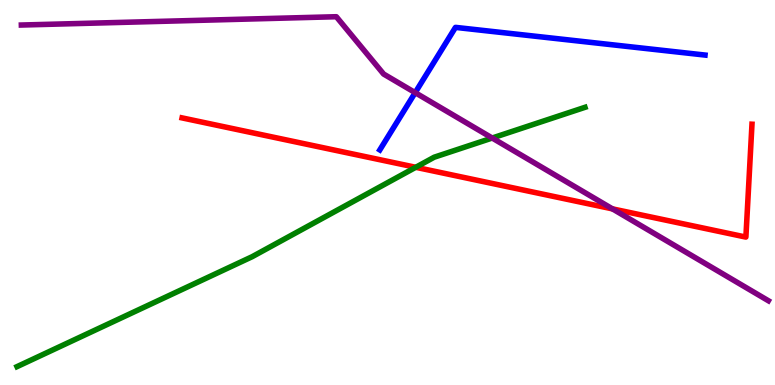[{'lines': ['blue', 'red'], 'intersections': []}, {'lines': ['green', 'red'], 'intersections': [{'x': 5.36, 'y': 5.65}]}, {'lines': ['purple', 'red'], 'intersections': [{'x': 7.9, 'y': 4.57}]}, {'lines': ['blue', 'green'], 'intersections': []}, {'lines': ['blue', 'purple'], 'intersections': [{'x': 5.36, 'y': 7.59}]}, {'lines': ['green', 'purple'], 'intersections': [{'x': 6.35, 'y': 6.42}]}]